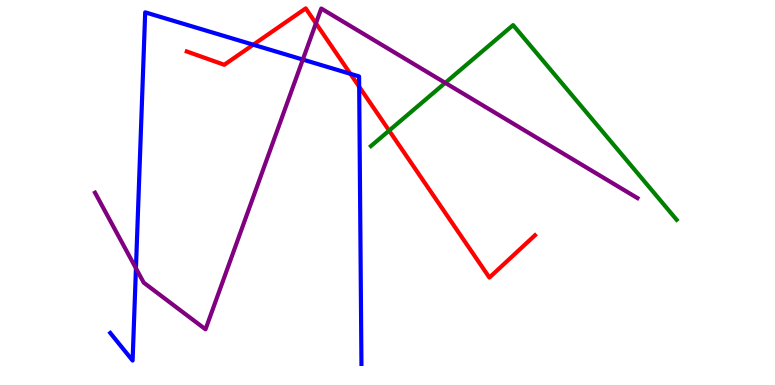[{'lines': ['blue', 'red'], 'intersections': [{'x': 3.27, 'y': 8.84}, {'x': 4.52, 'y': 8.08}, {'x': 4.63, 'y': 7.75}]}, {'lines': ['green', 'red'], 'intersections': [{'x': 5.02, 'y': 6.61}]}, {'lines': ['purple', 'red'], 'intersections': [{'x': 4.08, 'y': 9.39}]}, {'lines': ['blue', 'green'], 'intersections': []}, {'lines': ['blue', 'purple'], 'intersections': [{'x': 1.75, 'y': 3.03}, {'x': 3.91, 'y': 8.45}]}, {'lines': ['green', 'purple'], 'intersections': [{'x': 5.74, 'y': 7.85}]}]